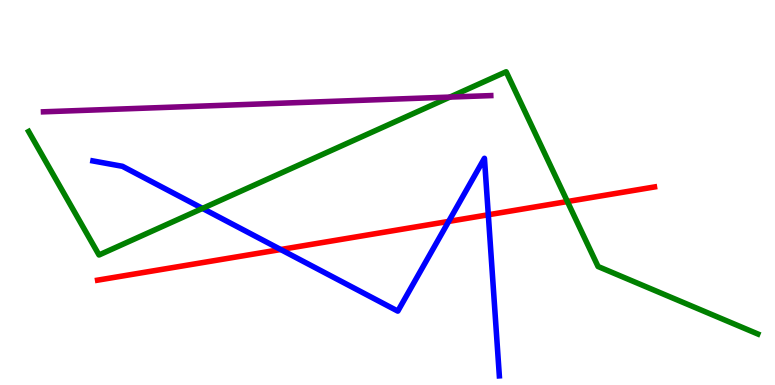[{'lines': ['blue', 'red'], 'intersections': [{'x': 3.62, 'y': 3.52}, {'x': 5.79, 'y': 4.25}, {'x': 6.3, 'y': 4.42}]}, {'lines': ['green', 'red'], 'intersections': [{'x': 7.32, 'y': 4.77}]}, {'lines': ['purple', 'red'], 'intersections': []}, {'lines': ['blue', 'green'], 'intersections': [{'x': 2.61, 'y': 4.59}]}, {'lines': ['blue', 'purple'], 'intersections': []}, {'lines': ['green', 'purple'], 'intersections': [{'x': 5.81, 'y': 7.48}]}]